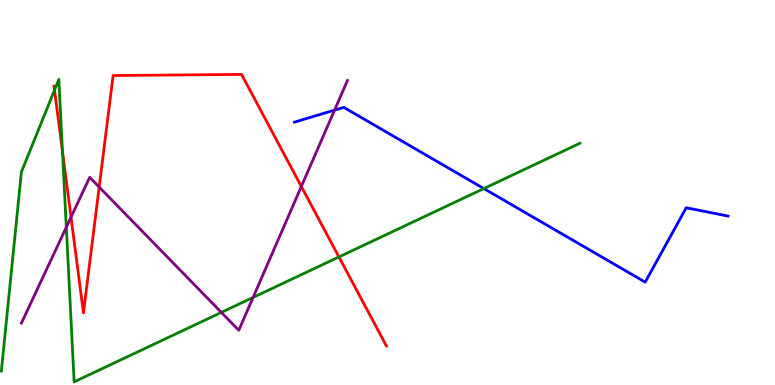[{'lines': ['blue', 'red'], 'intersections': []}, {'lines': ['green', 'red'], 'intersections': [{'x': 0.704, 'y': 7.66}, {'x': 0.806, 'y': 6.07}, {'x': 4.37, 'y': 3.33}]}, {'lines': ['purple', 'red'], 'intersections': [{'x': 0.916, 'y': 4.36}, {'x': 1.28, 'y': 5.14}, {'x': 3.89, 'y': 5.16}]}, {'lines': ['blue', 'green'], 'intersections': [{'x': 6.24, 'y': 5.1}]}, {'lines': ['blue', 'purple'], 'intersections': [{'x': 4.32, 'y': 7.14}]}, {'lines': ['green', 'purple'], 'intersections': [{'x': 0.856, 'y': 4.1}, {'x': 2.86, 'y': 1.89}, {'x': 3.27, 'y': 2.27}]}]